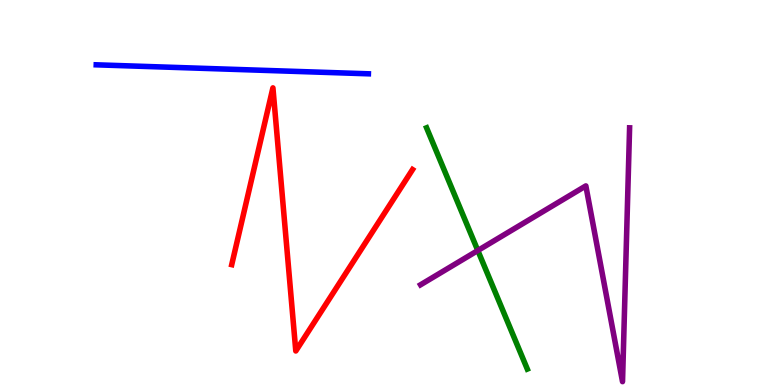[{'lines': ['blue', 'red'], 'intersections': []}, {'lines': ['green', 'red'], 'intersections': []}, {'lines': ['purple', 'red'], 'intersections': []}, {'lines': ['blue', 'green'], 'intersections': []}, {'lines': ['blue', 'purple'], 'intersections': []}, {'lines': ['green', 'purple'], 'intersections': [{'x': 6.17, 'y': 3.49}]}]